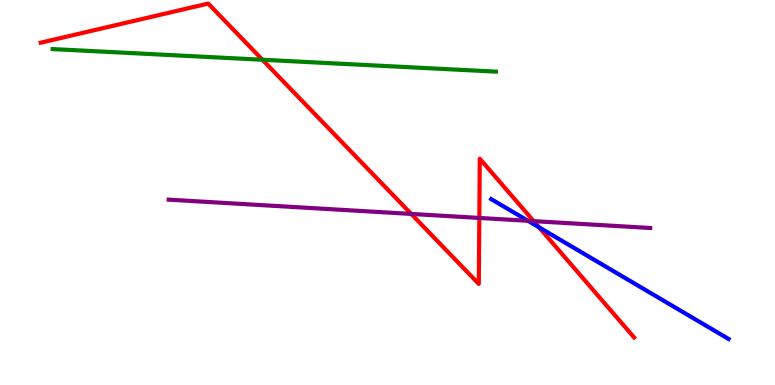[{'lines': ['blue', 'red'], 'intersections': [{'x': 6.95, 'y': 4.1}]}, {'lines': ['green', 'red'], 'intersections': [{'x': 3.39, 'y': 8.45}]}, {'lines': ['purple', 'red'], 'intersections': [{'x': 5.31, 'y': 4.44}, {'x': 6.18, 'y': 4.34}, {'x': 6.89, 'y': 4.26}]}, {'lines': ['blue', 'green'], 'intersections': []}, {'lines': ['blue', 'purple'], 'intersections': [{'x': 6.81, 'y': 4.26}]}, {'lines': ['green', 'purple'], 'intersections': []}]